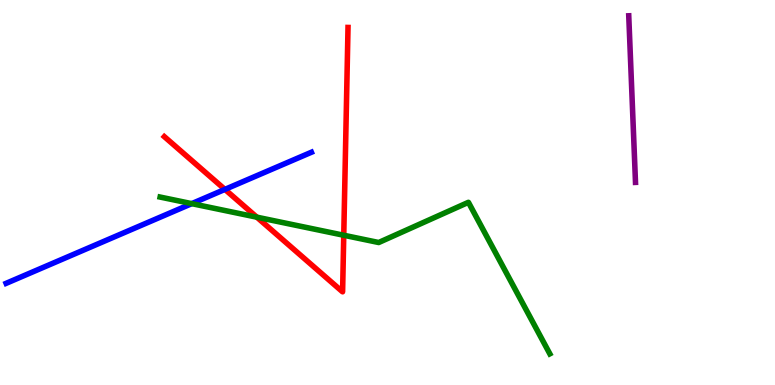[{'lines': ['blue', 'red'], 'intersections': [{'x': 2.9, 'y': 5.08}]}, {'lines': ['green', 'red'], 'intersections': [{'x': 3.31, 'y': 4.36}, {'x': 4.44, 'y': 3.89}]}, {'lines': ['purple', 'red'], 'intersections': []}, {'lines': ['blue', 'green'], 'intersections': [{'x': 2.47, 'y': 4.71}]}, {'lines': ['blue', 'purple'], 'intersections': []}, {'lines': ['green', 'purple'], 'intersections': []}]